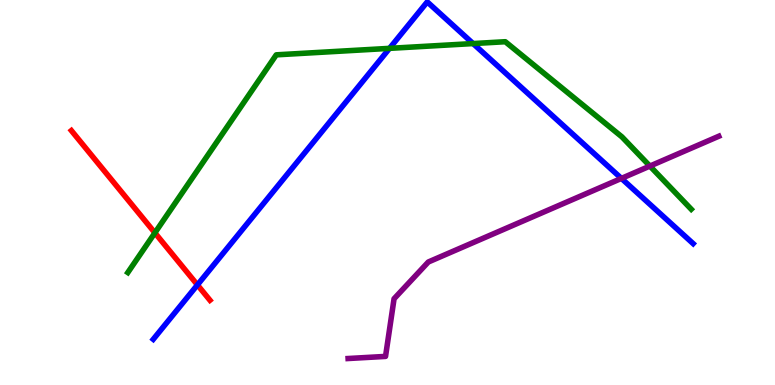[{'lines': ['blue', 'red'], 'intersections': [{'x': 2.55, 'y': 2.6}]}, {'lines': ['green', 'red'], 'intersections': [{'x': 2.0, 'y': 3.95}]}, {'lines': ['purple', 'red'], 'intersections': []}, {'lines': ['blue', 'green'], 'intersections': [{'x': 5.03, 'y': 8.74}, {'x': 6.1, 'y': 8.87}]}, {'lines': ['blue', 'purple'], 'intersections': [{'x': 8.02, 'y': 5.37}]}, {'lines': ['green', 'purple'], 'intersections': [{'x': 8.39, 'y': 5.69}]}]